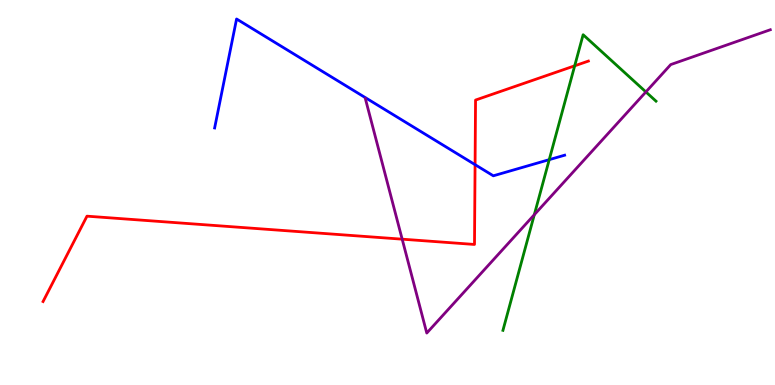[{'lines': ['blue', 'red'], 'intersections': [{'x': 6.13, 'y': 5.72}]}, {'lines': ['green', 'red'], 'intersections': [{'x': 7.42, 'y': 8.29}]}, {'lines': ['purple', 'red'], 'intersections': [{'x': 5.19, 'y': 3.79}]}, {'lines': ['blue', 'green'], 'intersections': [{'x': 7.09, 'y': 5.85}]}, {'lines': ['blue', 'purple'], 'intersections': []}, {'lines': ['green', 'purple'], 'intersections': [{'x': 6.89, 'y': 4.42}, {'x': 8.33, 'y': 7.61}]}]